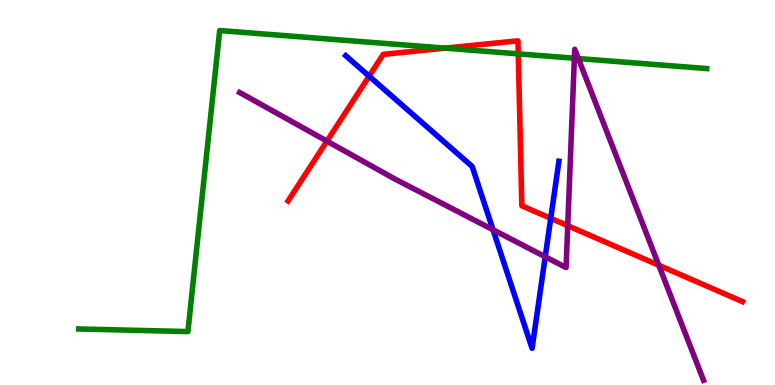[{'lines': ['blue', 'red'], 'intersections': [{'x': 4.76, 'y': 8.02}, {'x': 7.11, 'y': 4.33}]}, {'lines': ['green', 'red'], 'intersections': [{'x': 5.74, 'y': 8.75}, {'x': 6.69, 'y': 8.6}]}, {'lines': ['purple', 'red'], 'intersections': [{'x': 4.22, 'y': 6.33}, {'x': 7.33, 'y': 4.14}, {'x': 8.5, 'y': 3.11}]}, {'lines': ['blue', 'green'], 'intersections': []}, {'lines': ['blue', 'purple'], 'intersections': [{'x': 6.36, 'y': 4.03}, {'x': 7.04, 'y': 3.33}]}, {'lines': ['green', 'purple'], 'intersections': [{'x': 7.41, 'y': 8.49}, {'x': 7.46, 'y': 8.48}]}]